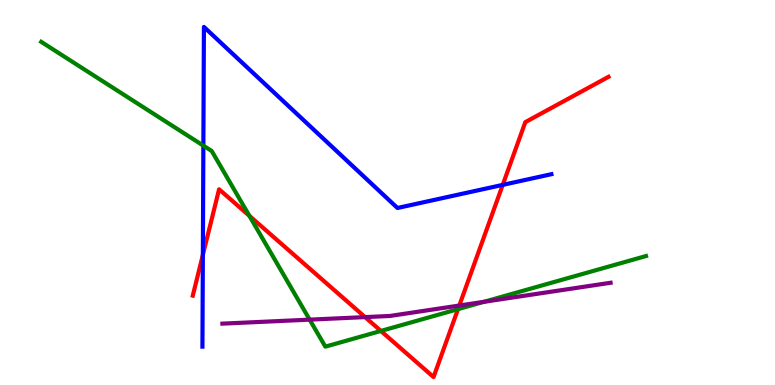[{'lines': ['blue', 'red'], 'intersections': [{'x': 2.62, 'y': 3.38}, {'x': 6.49, 'y': 5.2}]}, {'lines': ['green', 'red'], 'intersections': [{'x': 3.22, 'y': 4.4}, {'x': 4.91, 'y': 1.4}, {'x': 5.91, 'y': 1.97}]}, {'lines': ['purple', 'red'], 'intersections': [{'x': 4.71, 'y': 1.76}, {'x': 5.93, 'y': 2.06}]}, {'lines': ['blue', 'green'], 'intersections': [{'x': 2.62, 'y': 6.22}]}, {'lines': ['blue', 'purple'], 'intersections': []}, {'lines': ['green', 'purple'], 'intersections': [{'x': 4.0, 'y': 1.7}, {'x': 6.25, 'y': 2.16}]}]